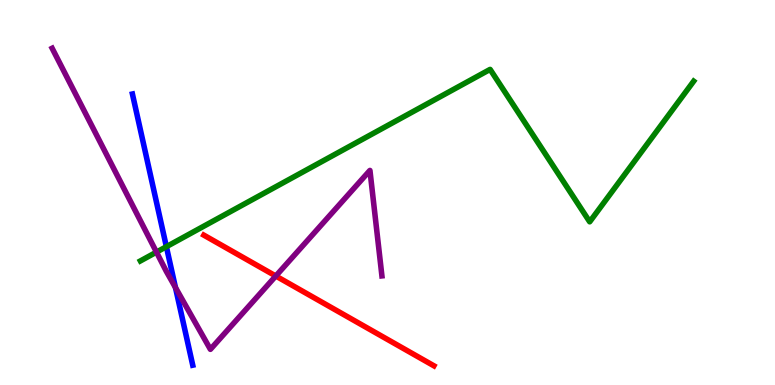[{'lines': ['blue', 'red'], 'intersections': []}, {'lines': ['green', 'red'], 'intersections': []}, {'lines': ['purple', 'red'], 'intersections': [{'x': 3.56, 'y': 2.83}]}, {'lines': ['blue', 'green'], 'intersections': [{'x': 2.15, 'y': 3.59}]}, {'lines': ['blue', 'purple'], 'intersections': [{'x': 2.26, 'y': 2.53}]}, {'lines': ['green', 'purple'], 'intersections': [{'x': 2.02, 'y': 3.45}]}]